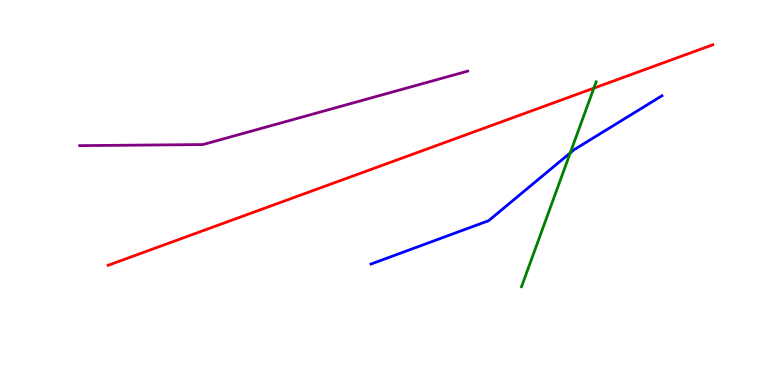[{'lines': ['blue', 'red'], 'intersections': []}, {'lines': ['green', 'red'], 'intersections': [{'x': 7.66, 'y': 7.71}]}, {'lines': ['purple', 'red'], 'intersections': []}, {'lines': ['blue', 'green'], 'intersections': [{'x': 7.36, 'y': 6.03}]}, {'lines': ['blue', 'purple'], 'intersections': []}, {'lines': ['green', 'purple'], 'intersections': []}]